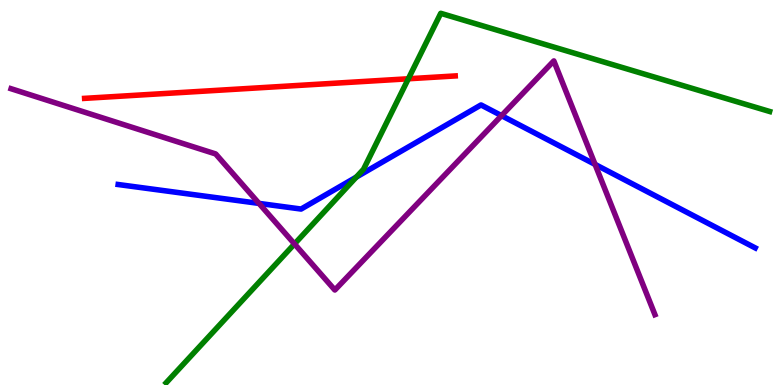[{'lines': ['blue', 'red'], 'intersections': []}, {'lines': ['green', 'red'], 'intersections': [{'x': 5.27, 'y': 7.95}]}, {'lines': ['purple', 'red'], 'intersections': []}, {'lines': ['blue', 'green'], 'intersections': [{'x': 4.6, 'y': 5.4}]}, {'lines': ['blue', 'purple'], 'intersections': [{'x': 3.34, 'y': 4.72}, {'x': 6.47, 'y': 7.0}, {'x': 7.68, 'y': 5.73}]}, {'lines': ['green', 'purple'], 'intersections': [{'x': 3.8, 'y': 3.66}]}]